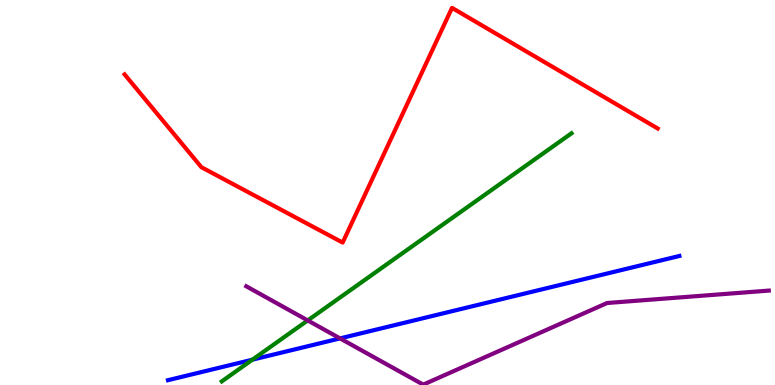[{'lines': ['blue', 'red'], 'intersections': []}, {'lines': ['green', 'red'], 'intersections': []}, {'lines': ['purple', 'red'], 'intersections': []}, {'lines': ['blue', 'green'], 'intersections': [{'x': 3.26, 'y': 0.657}]}, {'lines': ['blue', 'purple'], 'intersections': [{'x': 4.39, 'y': 1.21}]}, {'lines': ['green', 'purple'], 'intersections': [{'x': 3.97, 'y': 1.68}]}]